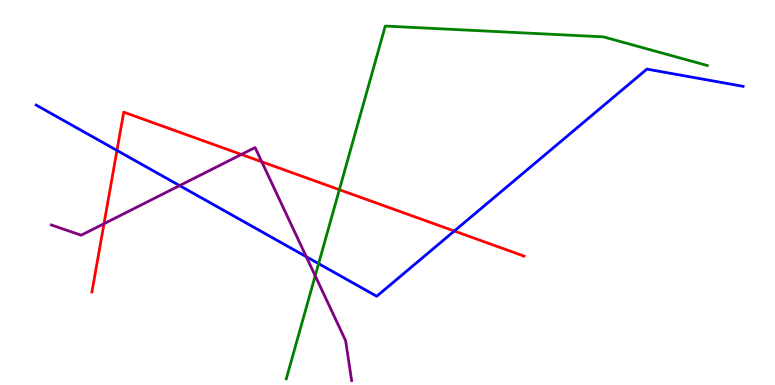[{'lines': ['blue', 'red'], 'intersections': [{'x': 1.51, 'y': 6.09}, {'x': 5.86, 'y': 4.0}]}, {'lines': ['green', 'red'], 'intersections': [{'x': 4.38, 'y': 5.07}]}, {'lines': ['purple', 'red'], 'intersections': [{'x': 1.34, 'y': 4.19}, {'x': 3.11, 'y': 5.99}, {'x': 3.38, 'y': 5.8}]}, {'lines': ['blue', 'green'], 'intersections': [{'x': 4.11, 'y': 3.15}]}, {'lines': ['blue', 'purple'], 'intersections': [{'x': 2.32, 'y': 5.18}, {'x': 3.95, 'y': 3.33}]}, {'lines': ['green', 'purple'], 'intersections': [{'x': 4.07, 'y': 2.84}]}]